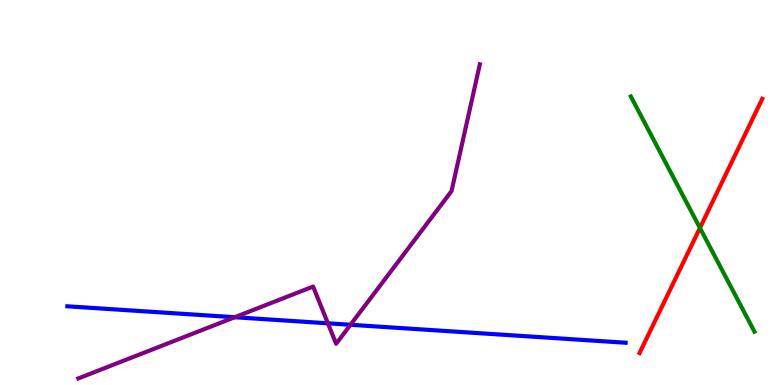[{'lines': ['blue', 'red'], 'intersections': []}, {'lines': ['green', 'red'], 'intersections': [{'x': 9.03, 'y': 4.08}]}, {'lines': ['purple', 'red'], 'intersections': []}, {'lines': ['blue', 'green'], 'intersections': []}, {'lines': ['blue', 'purple'], 'intersections': [{'x': 3.03, 'y': 1.76}, {'x': 4.23, 'y': 1.6}, {'x': 4.52, 'y': 1.56}]}, {'lines': ['green', 'purple'], 'intersections': []}]